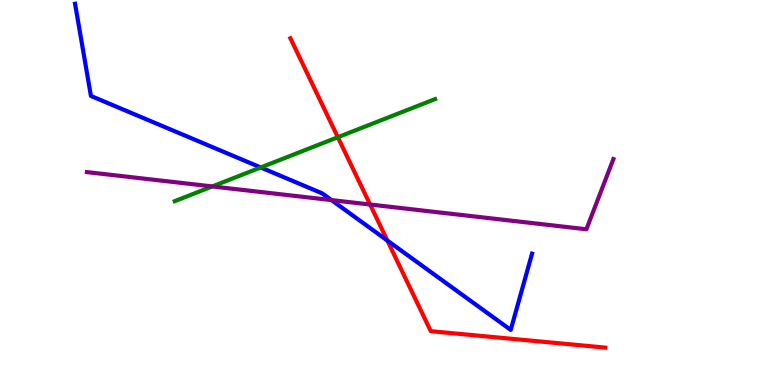[{'lines': ['blue', 'red'], 'intersections': [{'x': 5.0, 'y': 3.75}]}, {'lines': ['green', 'red'], 'intersections': [{'x': 4.36, 'y': 6.44}]}, {'lines': ['purple', 'red'], 'intersections': [{'x': 4.78, 'y': 4.69}]}, {'lines': ['blue', 'green'], 'intersections': [{'x': 3.36, 'y': 5.65}]}, {'lines': ['blue', 'purple'], 'intersections': [{'x': 4.28, 'y': 4.8}]}, {'lines': ['green', 'purple'], 'intersections': [{'x': 2.74, 'y': 5.16}]}]